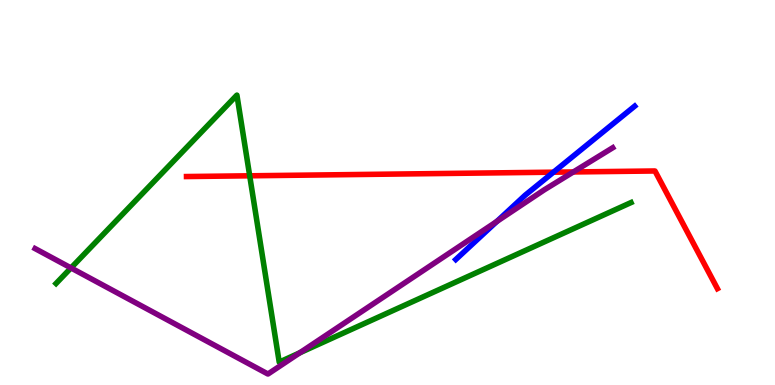[{'lines': ['blue', 'red'], 'intersections': [{'x': 7.14, 'y': 5.53}]}, {'lines': ['green', 'red'], 'intersections': [{'x': 3.22, 'y': 5.43}]}, {'lines': ['purple', 'red'], 'intersections': [{'x': 7.4, 'y': 5.53}]}, {'lines': ['blue', 'green'], 'intersections': []}, {'lines': ['blue', 'purple'], 'intersections': [{'x': 6.41, 'y': 4.25}]}, {'lines': ['green', 'purple'], 'intersections': [{'x': 0.916, 'y': 3.04}, {'x': 3.87, 'y': 0.836}]}]